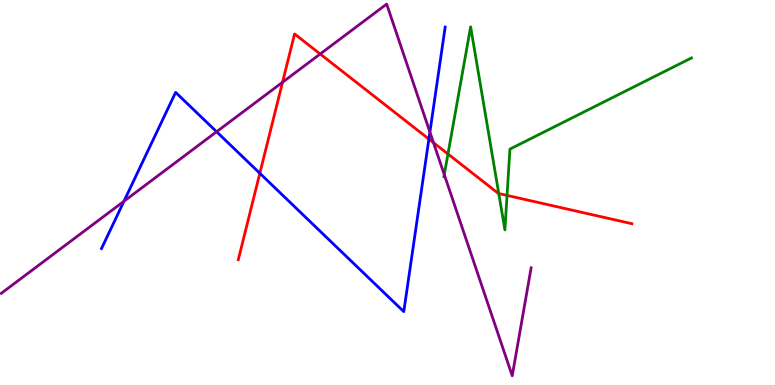[{'lines': ['blue', 'red'], 'intersections': [{'x': 3.35, 'y': 5.5}, {'x': 5.53, 'y': 6.39}]}, {'lines': ['green', 'red'], 'intersections': [{'x': 5.78, 'y': 6.0}, {'x': 6.44, 'y': 4.97}, {'x': 6.54, 'y': 4.92}]}, {'lines': ['purple', 'red'], 'intersections': [{'x': 3.65, 'y': 7.86}, {'x': 4.13, 'y': 8.6}, {'x': 5.59, 'y': 6.29}]}, {'lines': ['blue', 'green'], 'intersections': []}, {'lines': ['blue', 'purple'], 'intersections': [{'x': 1.6, 'y': 4.77}, {'x': 2.79, 'y': 6.58}, {'x': 5.55, 'y': 6.57}]}, {'lines': ['green', 'purple'], 'intersections': [{'x': 5.73, 'y': 5.46}]}]